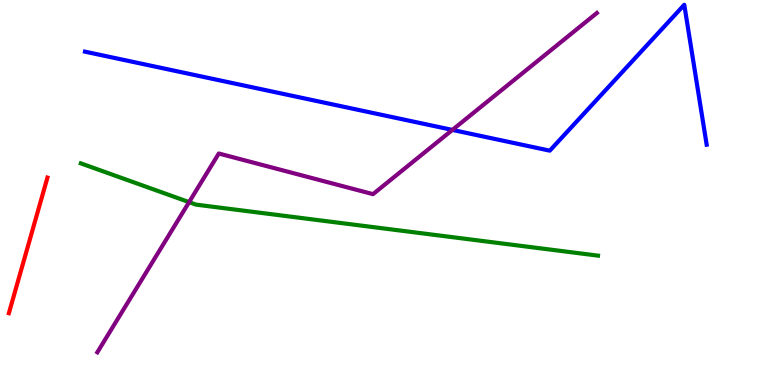[{'lines': ['blue', 'red'], 'intersections': []}, {'lines': ['green', 'red'], 'intersections': []}, {'lines': ['purple', 'red'], 'intersections': []}, {'lines': ['blue', 'green'], 'intersections': []}, {'lines': ['blue', 'purple'], 'intersections': [{'x': 5.84, 'y': 6.63}]}, {'lines': ['green', 'purple'], 'intersections': [{'x': 2.44, 'y': 4.75}]}]